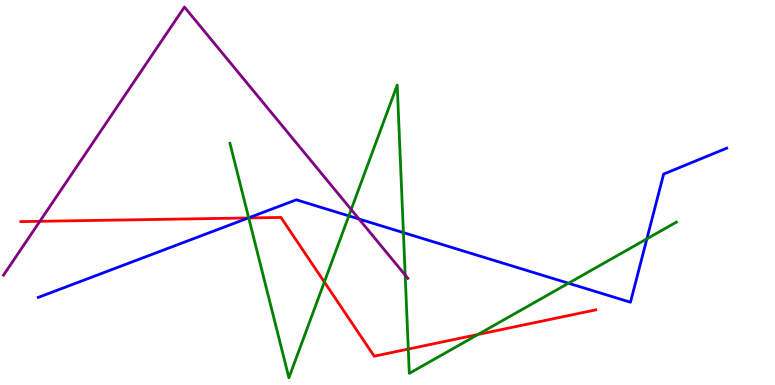[{'lines': ['blue', 'red'], 'intersections': [{'x': 3.2, 'y': 4.34}]}, {'lines': ['green', 'red'], 'intersections': [{'x': 3.21, 'y': 4.34}, {'x': 4.19, 'y': 2.68}, {'x': 5.27, 'y': 0.933}, {'x': 6.17, 'y': 1.31}]}, {'lines': ['purple', 'red'], 'intersections': [{'x': 0.514, 'y': 4.25}]}, {'lines': ['blue', 'green'], 'intersections': [{'x': 3.21, 'y': 4.34}, {'x': 4.5, 'y': 4.39}, {'x': 5.21, 'y': 3.96}, {'x': 7.34, 'y': 2.64}, {'x': 8.35, 'y': 3.8}]}, {'lines': ['blue', 'purple'], 'intersections': [{'x': 4.63, 'y': 4.31}]}, {'lines': ['green', 'purple'], 'intersections': [{'x': 4.53, 'y': 4.56}, {'x': 5.23, 'y': 2.86}]}]